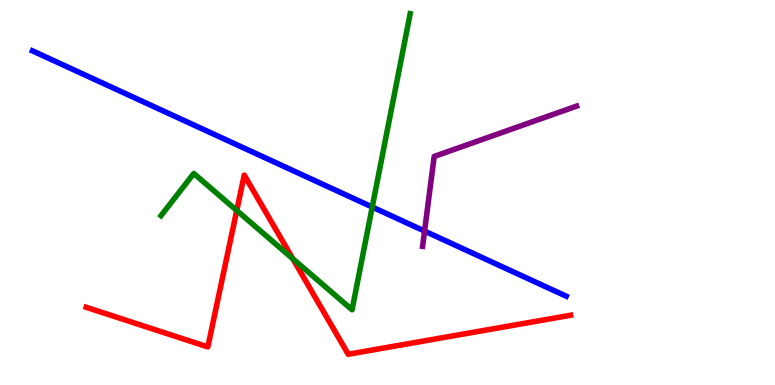[{'lines': ['blue', 'red'], 'intersections': []}, {'lines': ['green', 'red'], 'intersections': [{'x': 3.05, 'y': 4.53}, {'x': 3.78, 'y': 3.28}]}, {'lines': ['purple', 'red'], 'intersections': []}, {'lines': ['blue', 'green'], 'intersections': [{'x': 4.8, 'y': 4.62}]}, {'lines': ['blue', 'purple'], 'intersections': [{'x': 5.48, 'y': 4.0}]}, {'lines': ['green', 'purple'], 'intersections': []}]